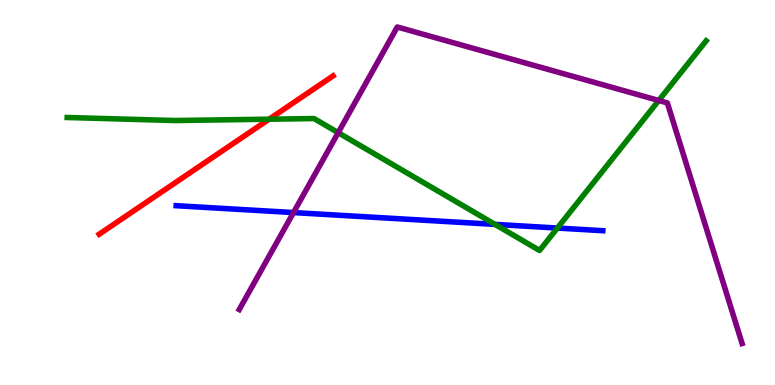[{'lines': ['blue', 'red'], 'intersections': []}, {'lines': ['green', 'red'], 'intersections': [{'x': 3.47, 'y': 6.9}]}, {'lines': ['purple', 'red'], 'intersections': []}, {'lines': ['blue', 'green'], 'intersections': [{'x': 6.39, 'y': 4.17}, {'x': 7.19, 'y': 4.08}]}, {'lines': ['blue', 'purple'], 'intersections': [{'x': 3.79, 'y': 4.48}]}, {'lines': ['green', 'purple'], 'intersections': [{'x': 4.36, 'y': 6.55}, {'x': 8.5, 'y': 7.39}]}]